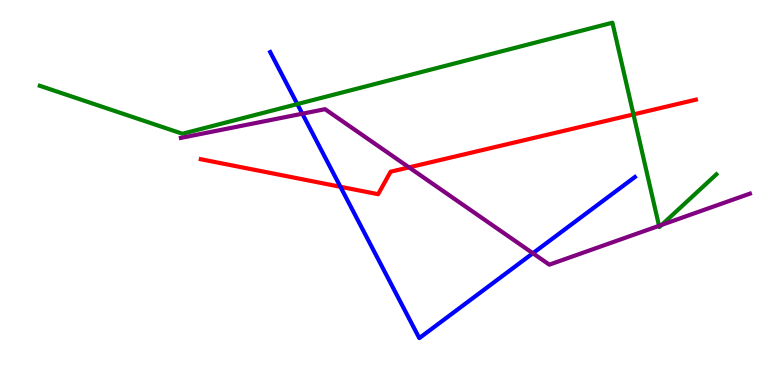[{'lines': ['blue', 'red'], 'intersections': [{'x': 4.39, 'y': 5.15}]}, {'lines': ['green', 'red'], 'intersections': [{'x': 8.17, 'y': 7.03}]}, {'lines': ['purple', 'red'], 'intersections': [{'x': 5.28, 'y': 5.65}]}, {'lines': ['blue', 'green'], 'intersections': [{'x': 3.84, 'y': 7.3}]}, {'lines': ['blue', 'purple'], 'intersections': [{'x': 3.9, 'y': 7.05}, {'x': 6.88, 'y': 3.42}]}, {'lines': ['green', 'purple'], 'intersections': [{'x': 8.5, 'y': 4.13}, {'x': 8.54, 'y': 4.16}]}]